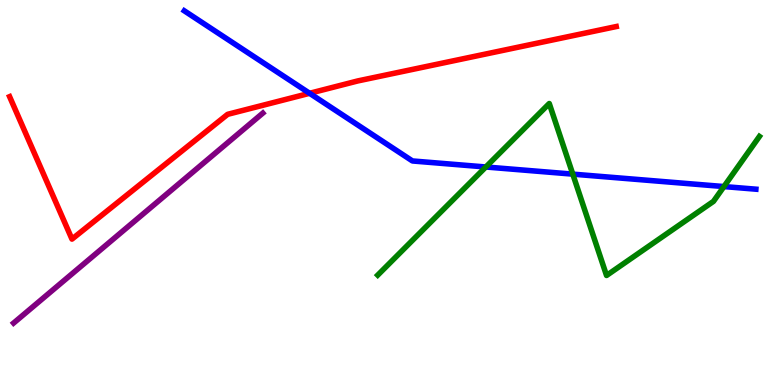[{'lines': ['blue', 'red'], 'intersections': [{'x': 3.99, 'y': 7.58}]}, {'lines': ['green', 'red'], 'intersections': []}, {'lines': ['purple', 'red'], 'intersections': []}, {'lines': ['blue', 'green'], 'intersections': [{'x': 6.27, 'y': 5.66}, {'x': 7.39, 'y': 5.48}, {'x': 9.34, 'y': 5.15}]}, {'lines': ['blue', 'purple'], 'intersections': []}, {'lines': ['green', 'purple'], 'intersections': []}]